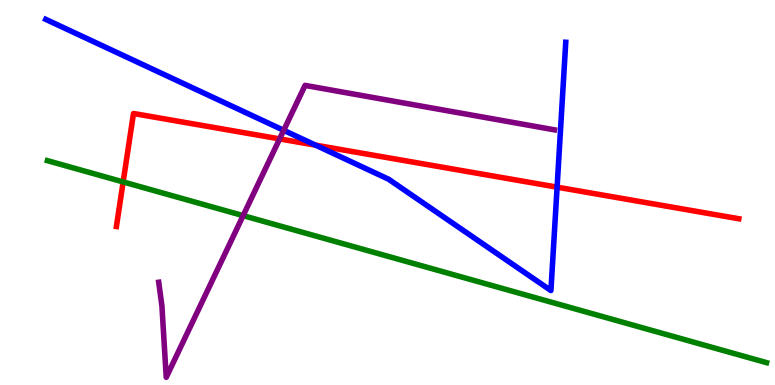[{'lines': ['blue', 'red'], 'intersections': [{'x': 4.07, 'y': 6.23}, {'x': 7.19, 'y': 5.14}]}, {'lines': ['green', 'red'], 'intersections': [{'x': 1.59, 'y': 5.27}]}, {'lines': ['purple', 'red'], 'intersections': [{'x': 3.61, 'y': 6.39}]}, {'lines': ['blue', 'green'], 'intersections': []}, {'lines': ['blue', 'purple'], 'intersections': [{'x': 3.66, 'y': 6.62}]}, {'lines': ['green', 'purple'], 'intersections': [{'x': 3.14, 'y': 4.4}]}]